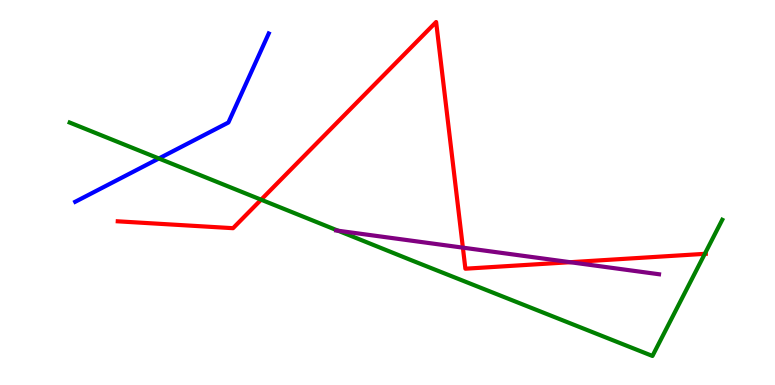[{'lines': ['blue', 'red'], 'intersections': []}, {'lines': ['green', 'red'], 'intersections': [{'x': 3.37, 'y': 4.81}, {'x': 9.09, 'y': 3.41}]}, {'lines': ['purple', 'red'], 'intersections': [{'x': 5.97, 'y': 3.57}, {'x': 7.36, 'y': 3.19}]}, {'lines': ['blue', 'green'], 'intersections': [{'x': 2.05, 'y': 5.88}]}, {'lines': ['blue', 'purple'], 'intersections': []}, {'lines': ['green', 'purple'], 'intersections': [{'x': 4.36, 'y': 4.01}]}]